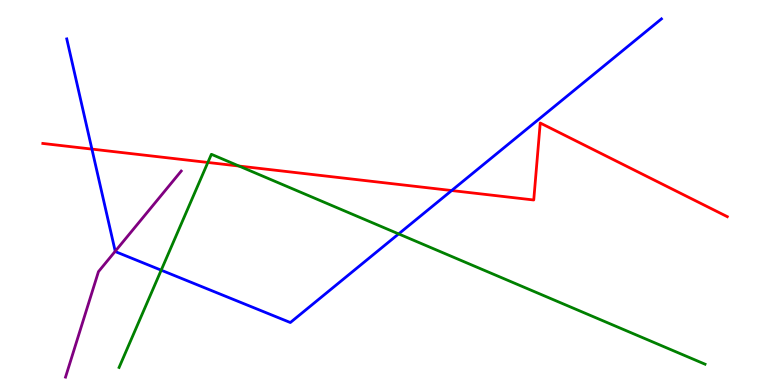[{'lines': ['blue', 'red'], 'intersections': [{'x': 1.19, 'y': 6.13}, {'x': 5.83, 'y': 5.05}]}, {'lines': ['green', 'red'], 'intersections': [{'x': 2.68, 'y': 5.78}, {'x': 3.08, 'y': 5.69}]}, {'lines': ['purple', 'red'], 'intersections': []}, {'lines': ['blue', 'green'], 'intersections': [{'x': 2.08, 'y': 2.98}, {'x': 5.14, 'y': 3.92}]}, {'lines': ['blue', 'purple'], 'intersections': [{'x': 1.49, 'y': 3.47}]}, {'lines': ['green', 'purple'], 'intersections': []}]